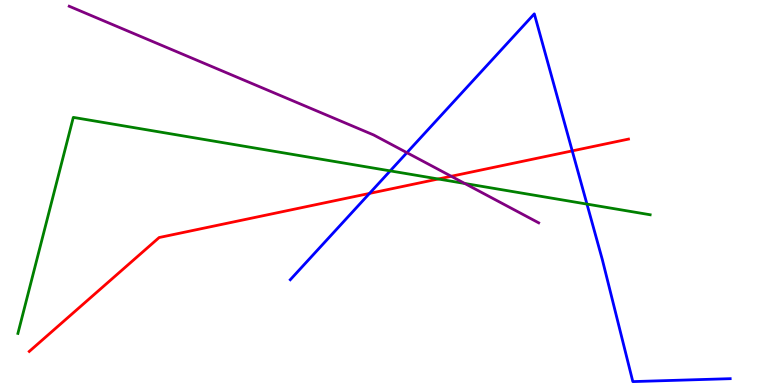[{'lines': ['blue', 'red'], 'intersections': [{'x': 4.77, 'y': 4.98}, {'x': 7.38, 'y': 6.08}]}, {'lines': ['green', 'red'], 'intersections': [{'x': 5.65, 'y': 5.35}]}, {'lines': ['purple', 'red'], 'intersections': [{'x': 5.82, 'y': 5.42}]}, {'lines': ['blue', 'green'], 'intersections': [{'x': 5.03, 'y': 5.56}, {'x': 7.57, 'y': 4.7}]}, {'lines': ['blue', 'purple'], 'intersections': [{'x': 5.25, 'y': 6.03}]}, {'lines': ['green', 'purple'], 'intersections': [{'x': 6.0, 'y': 5.23}]}]